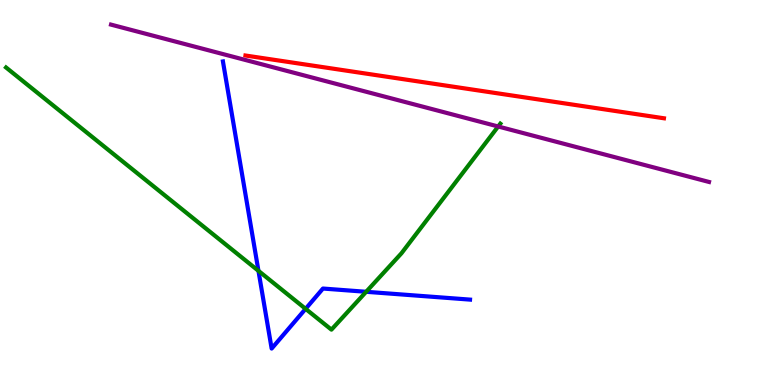[{'lines': ['blue', 'red'], 'intersections': []}, {'lines': ['green', 'red'], 'intersections': []}, {'lines': ['purple', 'red'], 'intersections': []}, {'lines': ['blue', 'green'], 'intersections': [{'x': 3.33, 'y': 2.97}, {'x': 3.94, 'y': 1.98}, {'x': 4.72, 'y': 2.42}]}, {'lines': ['blue', 'purple'], 'intersections': []}, {'lines': ['green', 'purple'], 'intersections': [{'x': 6.43, 'y': 6.71}]}]